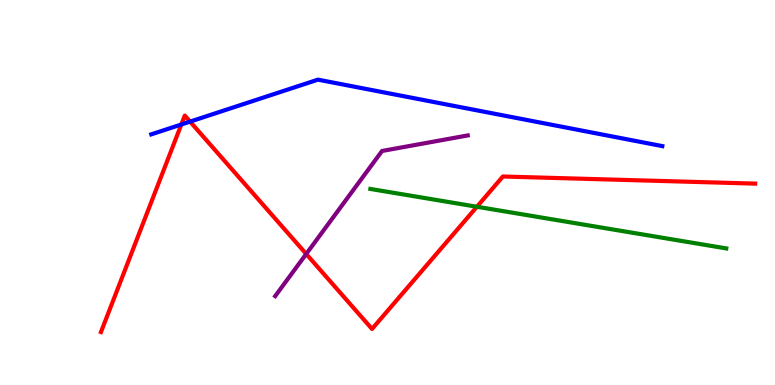[{'lines': ['blue', 'red'], 'intersections': [{'x': 2.34, 'y': 6.77}, {'x': 2.45, 'y': 6.84}]}, {'lines': ['green', 'red'], 'intersections': [{'x': 6.15, 'y': 4.63}]}, {'lines': ['purple', 'red'], 'intersections': [{'x': 3.95, 'y': 3.4}]}, {'lines': ['blue', 'green'], 'intersections': []}, {'lines': ['blue', 'purple'], 'intersections': []}, {'lines': ['green', 'purple'], 'intersections': []}]